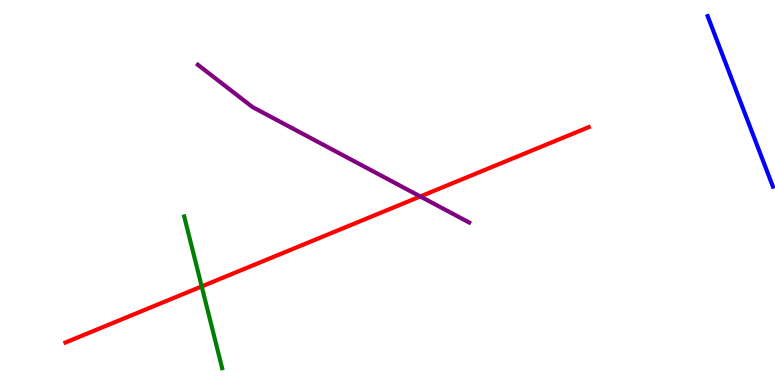[{'lines': ['blue', 'red'], 'intersections': []}, {'lines': ['green', 'red'], 'intersections': [{'x': 2.6, 'y': 2.56}]}, {'lines': ['purple', 'red'], 'intersections': [{'x': 5.42, 'y': 4.9}]}, {'lines': ['blue', 'green'], 'intersections': []}, {'lines': ['blue', 'purple'], 'intersections': []}, {'lines': ['green', 'purple'], 'intersections': []}]